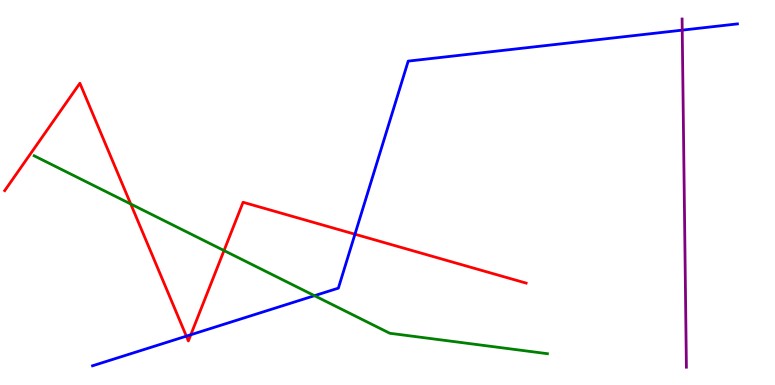[{'lines': ['blue', 'red'], 'intersections': [{'x': 2.4, 'y': 1.27}, {'x': 2.46, 'y': 1.31}, {'x': 4.58, 'y': 3.92}]}, {'lines': ['green', 'red'], 'intersections': [{'x': 1.69, 'y': 4.7}, {'x': 2.89, 'y': 3.49}]}, {'lines': ['purple', 'red'], 'intersections': []}, {'lines': ['blue', 'green'], 'intersections': [{'x': 4.06, 'y': 2.32}]}, {'lines': ['blue', 'purple'], 'intersections': [{'x': 8.8, 'y': 9.22}]}, {'lines': ['green', 'purple'], 'intersections': []}]